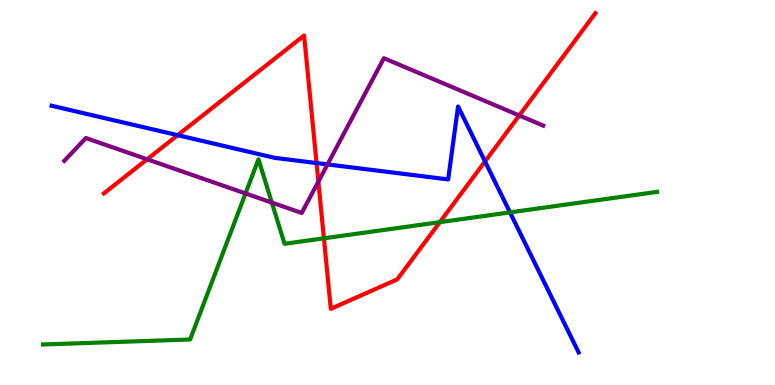[{'lines': ['blue', 'red'], 'intersections': [{'x': 2.29, 'y': 6.49}, {'x': 4.08, 'y': 5.76}, {'x': 6.26, 'y': 5.81}]}, {'lines': ['green', 'red'], 'intersections': [{'x': 4.18, 'y': 3.81}, {'x': 5.68, 'y': 4.23}]}, {'lines': ['purple', 'red'], 'intersections': [{'x': 1.9, 'y': 5.86}, {'x': 4.11, 'y': 5.28}, {'x': 6.7, 'y': 7.0}]}, {'lines': ['blue', 'green'], 'intersections': [{'x': 6.58, 'y': 4.48}]}, {'lines': ['blue', 'purple'], 'intersections': [{'x': 4.23, 'y': 5.73}]}, {'lines': ['green', 'purple'], 'intersections': [{'x': 3.17, 'y': 4.98}, {'x': 3.51, 'y': 4.74}]}]